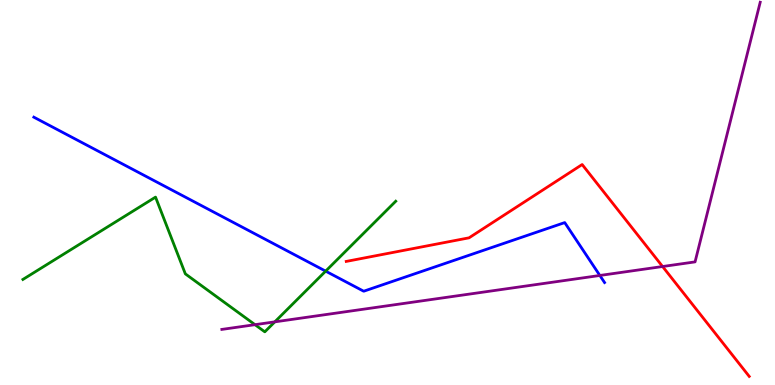[{'lines': ['blue', 'red'], 'intersections': []}, {'lines': ['green', 'red'], 'intersections': []}, {'lines': ['purple', 'red'], 'intersections': [{'x': 8.55, 'y': 3.08}]}, {'lines': ['blue', 'green'], 'intersections': [{'x': 4.2, 'y': 2.96}]}, {'lines': ['blue', 'purple'], 'intersections': [{'x': 7.74, 'y': 2.84}]}, {'lines': ['green', 'purple'], 'intersections': [{'x': 3.29, 'y': 1.57}, {'x': 3.55, 'y': 1.64}]}]